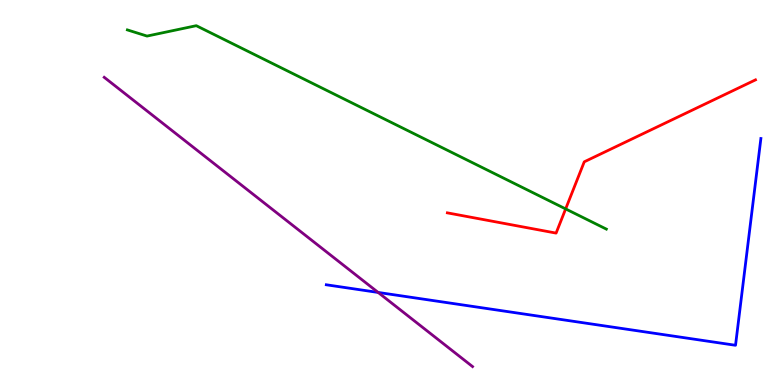[{'lines': ['blue', 'red'], 'intersections': []}, {'lines': ['green', 'red'], 'intersections': [{'x': 7.3, 'y': 4.57}]}, {'lines': ['purple', 'red'], 'intersections': []}, {'lines': ['blue', 'green'], 'intersections': []}, {'lines': ['blue', 'purple'], 'intersections': [{'x': 4.88, 'y': 2.4}]}, {'lines': ['green', 'purple'], 'intersections': []}]